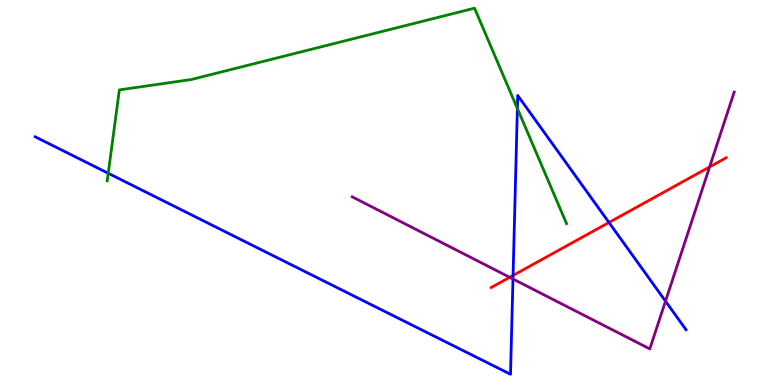[{'lines': ['blue', 'red'], 'intersections': [{'x': 6.62, 'y': 2.85}, {'x': 7.86, 'y': 4.22}]}, {'lines': ['green', 'red'], 'intersections': []}, {'lines': ['purple', 'red'], 'intersections': [{'x': 6.58, 'y': 2.8}, {'x': 9.16, 'y': 5.66}]}, {'lines': ['blue', 'green'], 'intersections': [{'x': 1.4, 'y': 5.5}, {'x': 6.68, 'y': 7.18}]}, {'lines': ['blue', 'purple'], 'intersections': [{'x': 6.62, 'y': 2.75}, {'x': 8.59, 'y': 2.18}]}, {'lines': ['green', 'purple'], 'intersections': []}]